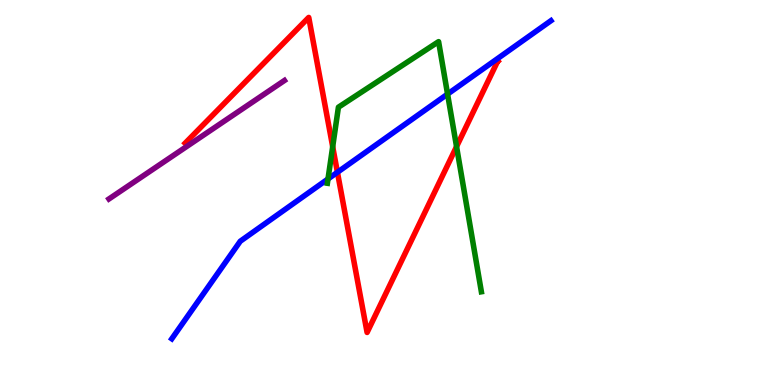[{'lines': ['blue', 'red'], 'intersections': [{'x': 4.35, 'y': 5.53}]}, {'lines': ['green', 'red'], 'intersections': [{'x': 4.29, 'y': 6.19}, {'x': 5.89, 'y': 6.19}]}, {'lines': ['purple', 'red'], 'intersections': []}, {'lines': ['blue', 'green'], 'intersections': [{'x': 4.23, 'y': 5.35}, {'x': 5.78, 'y': 7.56}]}, {'lines': ['blue', 'purple'], 'intersections': []}, {'lines': ['green', 'purple'], 'intersections': []}]